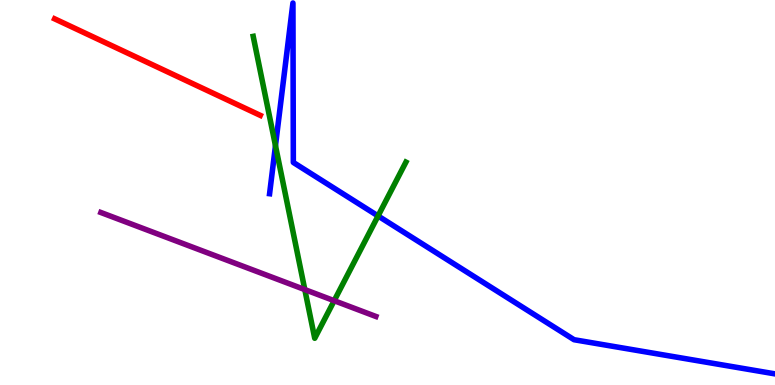[{'lines': ['blue', 'red'], 'intersections': []}, {'lines': ['green', 'red'], 'intersections': []}, {'lines': ['purple', 'red'], 'intersections': []}, {'lines': ['blue', 'green'], 'intersections': [{'x': 3.55, 'y': 6.22}, {'x': 4.88, 'y': 4.39}]}, {'lines': ['blue', 'purple'], 'intersections': []}, {'lines': ['green', 'purple'], 'intersections': [{'x': 3.93, 'y': 2.48}, {'x': 4.31, 'y': 2.19}]}]